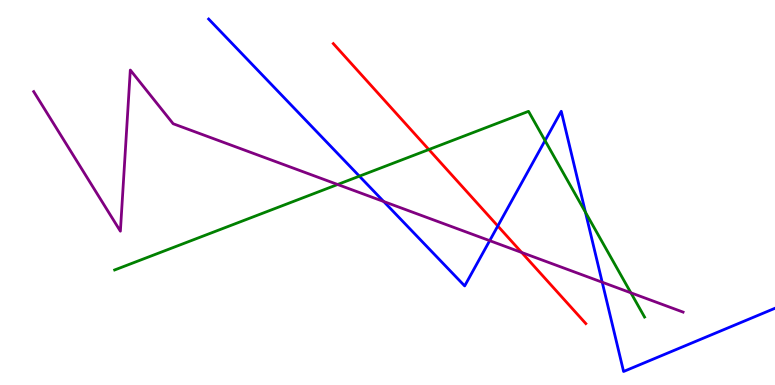[{'lines': ['blue', 'red'], 'intersections': [{'x': 6.42, 'y': 4.13}]}, {'lines': ['green', 'red'], 'intersections': [{'x': 5.53, 'y': 6.12}]}, {'lines': ['purple', 'red'], 'intersections': [{'x': 6.73, 'y': 3.44}]}, {'lines': ['blue', 'green'], 'intersections': [{'x': 4.64, 'y': 5.42}, {'x': 7.03, 'y': 6.35}, {'x': 7.55, 'y': 4.49}]}, {'lines': ['blue', 'purple'], 'intersections': [{'x': 4.95, 'y': 4.77}, {'x': 6.32, 'y': 3.75}, {'x': 7.77, 'y': 2.67}]}, {'lines': ['green', 'purple'], 'intersections': [{'x': 4.36, 'y': 5.21}, {'x': 8.14, 'y': 2.39}]}]